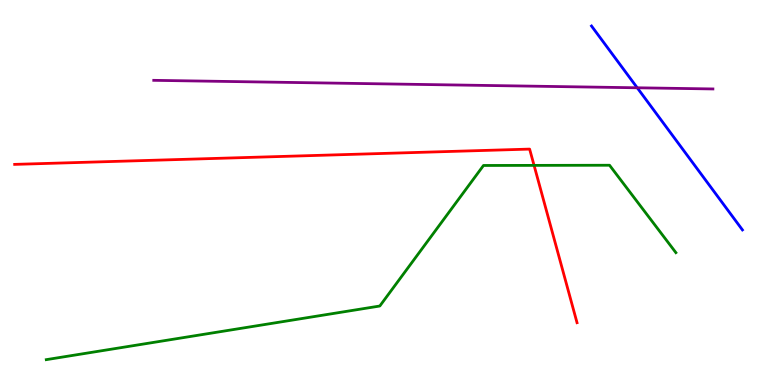[{'lines': ['blue', 'red'], 'intersections': []}, {'lines': ['green', 'red'], 'intersections': [{'x': 6.89, 'y': 5.7}]}, {'lines': ['purple', 'red'], 'intersections': []}, {'lines': ['blue', 'green'], 'intersections': []}, {'lines': ['blue', 'purple'], 'intersections': [{'x': 8.22, 'y': 7.72}]}, {'lines': ['green', 'purple'], 'intersections': []}]